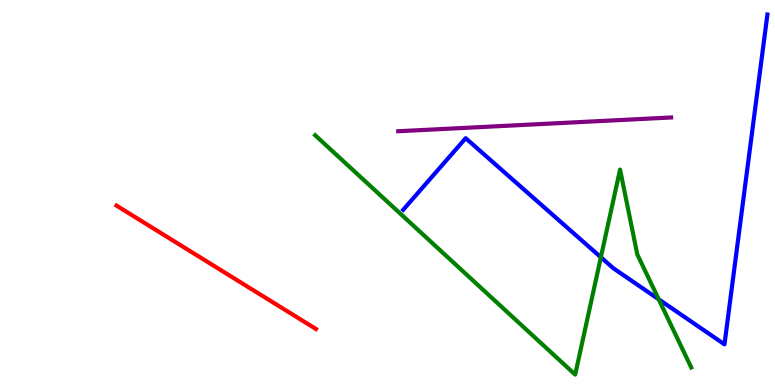[{'lines': ['blue', 'red'], 'intersections': []}, {'lines': ['green', 'red'], 'intersections': []}, {'lines': ['purple', 'red'], 'intersections': []}, {'lines': ['blue', 'green'], 'intersections': [{'x': 7.75, 'y': 3.32}, {'x': 8.5, 'y': 2.23}]}, {'lines': ['blue', 'purple'], 'intersections': []}, {'lines': ['green', 'purple'], 'intersections': []}]